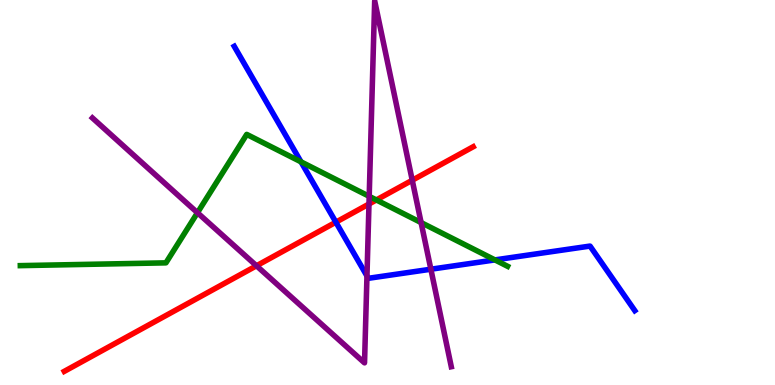[{'lines': ['blue', 'red'], 'intersections': [{'x': 4.33, 'y': 4.23}]}, {'lines': ['green', 'red'], 'intersections': [{'x': 4.86, 'y': 4.81}]}, {'lines': ['purple', 'red'], 'intersections': [{'x': 3.31, 'y': 3.1}, {'x': 4.76, 'y': 4.7}, {'x': 5.32, 'y': 5.32}]}, {'lines': ['blue', 'green'], 'intersections': [{'x': 3.88, 'y': 5.8}, {'x': 6.39, 'y': 3.25}]}, {'lines': ['blue', 'purple'], 'intersections': [{'x': 4.74, 'y': 2.83}, {'x': 5.56, 'y': 3.01}]}, {'lines': ['green', 'purple'], 'intersections': [{'x': 2.55, 'y': 4.47}, {'x': 4.76, 'y': 4.9}, {'x': 5.43, 'y': 4.22}]}]